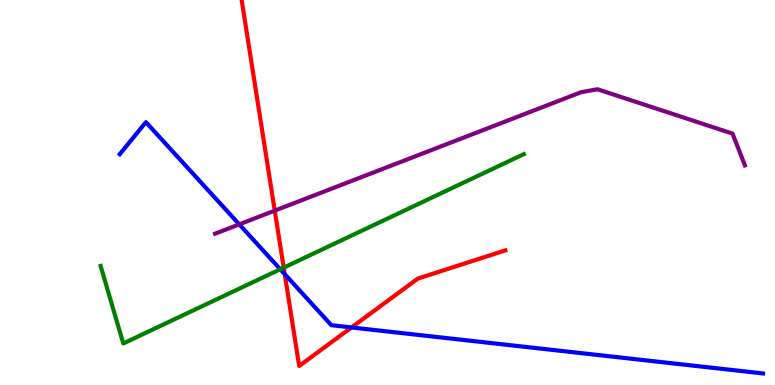[{'lines': ['blue', 'red'], 'intersections': [{'x': 3.67, 'y': 2.88}, {'x': 4.54, 'y': 1.49}]}, {'lines': ['green', 'red'], 'intersections': [{'x': 3.66, 'y': 3.05}]}, {'lines': ['purple', 'red'], 'intersections': [{'x': 3.55, 'y': 4.53}]}, {'lines': ['blue', 'green'], 'intersections': [{'x': 3.62, 'y': 3.01}]}, {'lines': ['blue', 'purple'], 'intersections': [{'x': 3.09, 'y': 4.17}]}, {'lines': ['green', 'purple'], 'intersections': []}]